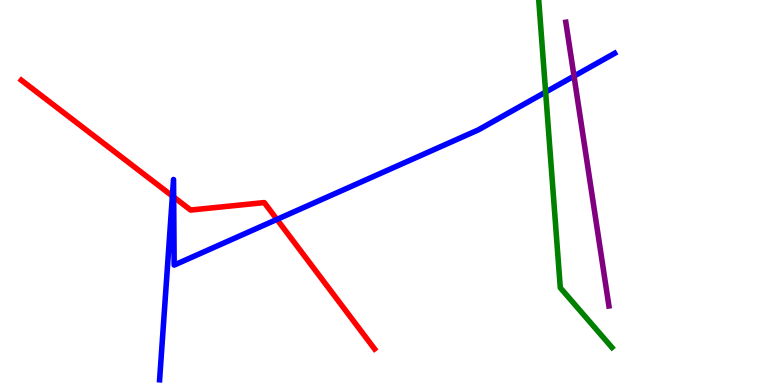[{'lines': ['blue', 'red'], 'intersections': [{'x': 2.22, 'y': 4.91}, {'x': 2.24, 'y': 4.88}, {'x': 3.57, 'y': 4.3}]}, {'lines': ['green', 'red'], 'intersections': []}, {'lines': ['purple', 'red'], 'intersections': []}, {'lines': ['blue', 'green'], 'intersections': [{'x': 7.04, 'y': 7.61}]}, {'lines': ['blue', 'purple'], 'intersections': [{'x': 7.41, 'y': 8.02}]}, {'lines': ['green', 'purple'], 'intersections': []}]